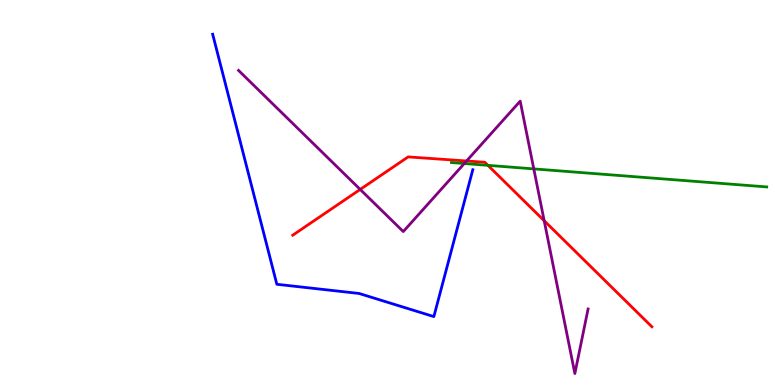[{'lines': ['blue', 'red'], 'intersections': []}, {'lines': ['green', 'red'], 'intersections': [{'x': 6.3, 'y': 5.71}]}, {'lines': ['purple', 'red'], 'intersections': [{'x': 4.65, 'y': 5.08}, {'x': 6.02, 'y': 5.82}, {'x': 7.02, 'y': 4.27}]}, {'lines': ['blue', 'green'], 'intersections': []}, {'lines': ['blue', 'purple'], 'intersections': []}, {'lines': ['green', 'purple'], 'intersections': [{'x': 5.99, 'y': 5.75}, {'x': 6.89, 'y': 5.61}]}]